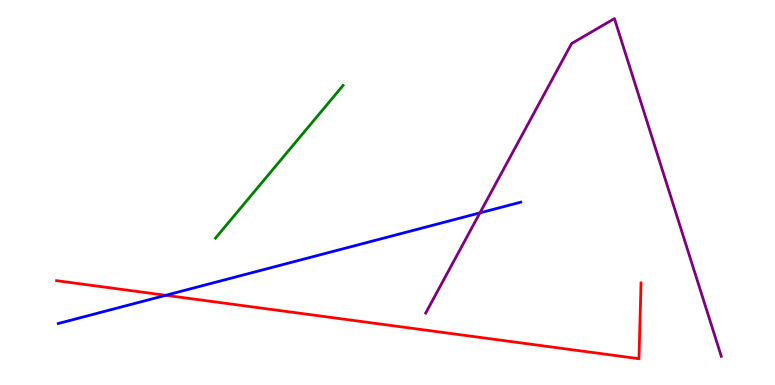[{'lines': ['blue', 'red'], 'intersections': [{'x': 2.14, 'y': 2.33}]}, {'lines': ['green', 'red'], 'intersections': []}, {'lines': ['purple', 'red'], 'intersections': []}, {'lines': ['blue', 'green'], 'intersections': []}, {'lines': ['blue', 'purple'], 'intersections': [{'x': 6.19, 'y': 4.47}]}, {'lines': ['green', 'purple'], 'intersections': []}]